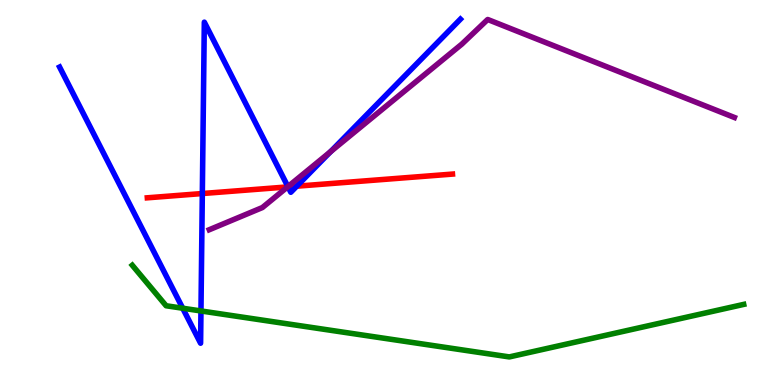[{'lines': ['blue', 'red'], 'intersections': [{'x': 2.61, 'y': 4.97}, {'x': 3.72, 'y': 5.15}, {'x': 3.83, 'y': 5.16}]}, {'lines': ['green', 'red'], 'intersections': []}, {'lines': ['purple', 'red'], 'intersections': [{'x': 3.71, 'y': 5.15}]}, {'lines': ['blue', 'green'], 'intersections': [{'x': 2.36, 'y': 1.99}, {'x': 2.59, 'y': 1.92}]}, {'lines': ['blue', 'purple'], 'intersections': [{'x': 3.72, 'y': 5.15}, {'x': 4.27, 'y': 6.06}]}, {'lines': ['green', 'purple'], 'intersections': []}]